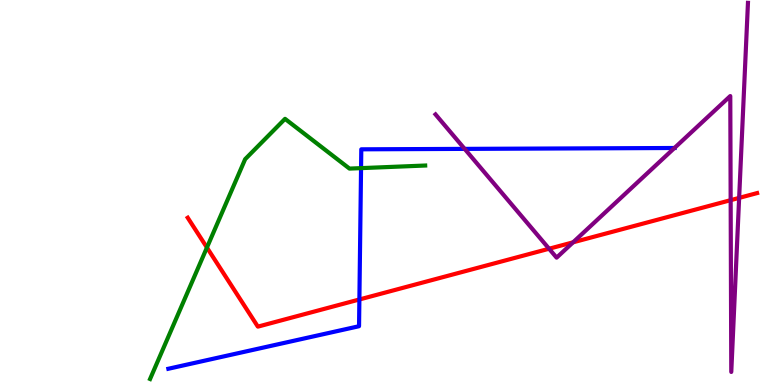[{'lines': ['blue', 'red'], 'intersections': [{'x': 4.64, 'y': 2.22}]}, {'lines': ['green', 'red'], 'intersections': [{'x': 2.67, 'y': 3.57}]}, {'lines': ['purple', 'red'], 'intersections': [{'x': 7.08, 'y': 3.54}, {'x': 7.39, 'y': 3.71}, {'x': 9.43, 'y': 4.8}, {'x': 9.54, 'y': 4.86}]}, {'lines': ['blue', 'green'], 'intersections': [{'x': 4.66, 'y': 5.63}]}, {'lines': ['blue', 'purple'], 'intersections': [{'x': 6.0, 'y': 6.13}, {'x': 8.7, 'y': 6.16}]}, {'lines': ['green', 'purple'], 'intersections': []}]